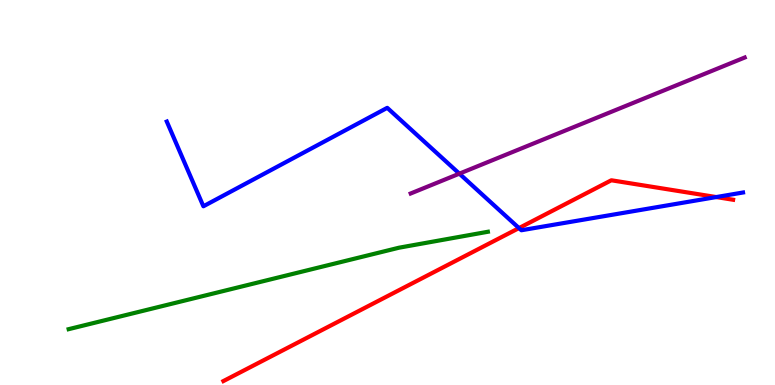[{'lines': ['blue', 'red'], 'intersections': [{'x': 6.7, 'y': 4.08}, {'x': 9.24, 'y': 4.88}]}, {'lines': ['green', 'red'], 'intersections': []}, {'lines': ['purple', 'red'], 'intersections': []}, {'lines': ['blue', 'green'], 'intersections': []}, {'lines': ['blue', 'purple'], 'intersections': [{'x': 5.93, 'y': 5.49}]}, {'lines': ['green', 'purple'], 'intersections': []}]